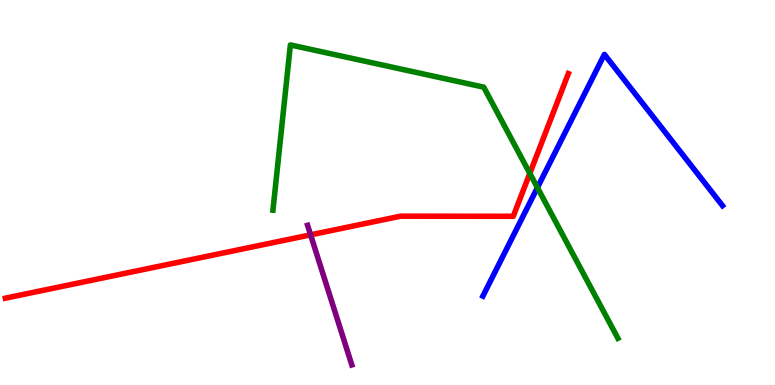[{'lines': ['blue', 'red'], 'intersections': []}, {'lines': ['green', 'red'], 'intersections': [{'x': 6.84, 'y': 5.5}]}, {'lines': ['purple', 'red'], 'intersections': [{'x': 4.01, 'y': 3.9}]}, {'lines': ['blue', 'green'], 'intersections': [{'x': 6.93, 'y': 5.13}]}, {'lines': ['blue', 'purple'], 'intersections': []}, {'lines': ['green', 'purple'], 'intersections': []}]